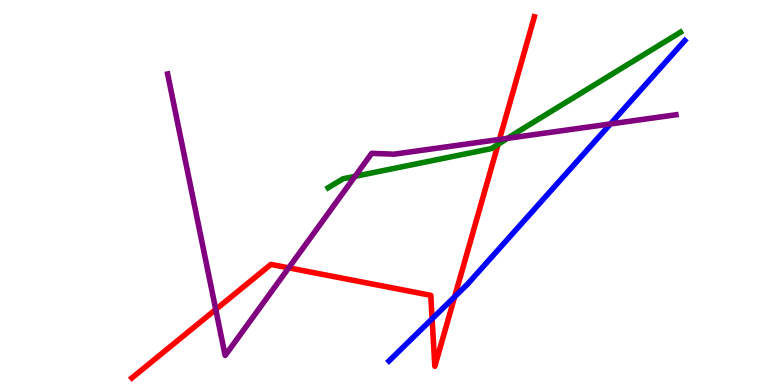[{'lines': ['blue', 'red'], 'intersections': [{'x': 5.58, 'y': 1.72}, {'x': 5.87, 'y': 2.29}]}, {'lines': ['green', 'red'], 'intersections': [{'x': 6.43, 'y': 6.25}]}, {'lines': ['purple', 'red'], 'intersections': [{'x': 2.78, 'y': 1.96}, {'x': 3.73, 'y': 3.04}, {'x': 6.44, 'y': 6.38}]}, {'lines': ['blue', 'green'], 'intersections': []}, {'lines': ['blue', 'purple'], 'intersections': [{'x': 7.88, 'y': 6.78}]}, {'lines': ['green', 'purple'], 'intersections': [{'x': 4.58, 'y': 5.42}, {'x': 6.55, 'y': 6.41}]}]